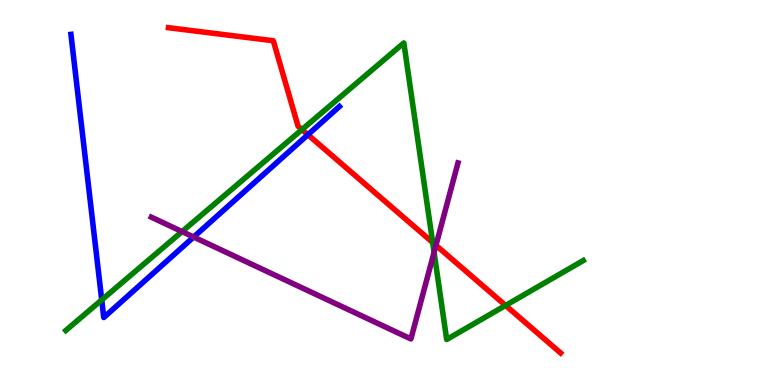[{'lines': ['blue', 'red'], 'intersections': [{'x': 3.97, 'y': 6.5}]}, {'lines': ['green', 'red'], 'intersections': [{'x': 3.9, 'y': 6.63}, {'x': 5.58, 'y': 3.7}, {'x': 6.52, 'y': 2.07}]}, {'lines': ['purple', 'red'], 'intersections': [{'x': 5.63, 'y': 3.63}]}, {'lines': ['blue', 'green'], 'intersections': [{'x': 1.31, 'y': 2.21}]}, {'lines': ['blue', 'purple'], 'intersections': [{'x': 2.5, 'y': 3.84}]}, {'lines': ['green', 'purple'], 'intersections': [{'x': 2.35, 'y': 3.98}, {'x': 5.6, 'y': 3.45}]}]